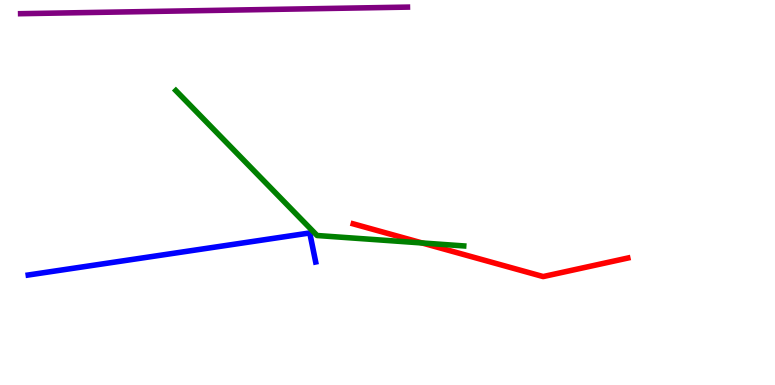[{'lines': ['blue', 'red'], 'intersections': []}, {'lines': ['green', 'red'], 'intersections': [{'x': 5.45, 'y': 3.69}]}, {'lines': ['purple', 'red'], 'intersections': []}, {'lines': ['blue', 'green'], 'intersections': []}, {'lines': ['blue', 'purple'], 'intersections': []}, {'lines': ['green', 'purple'], 'intersections': []}]